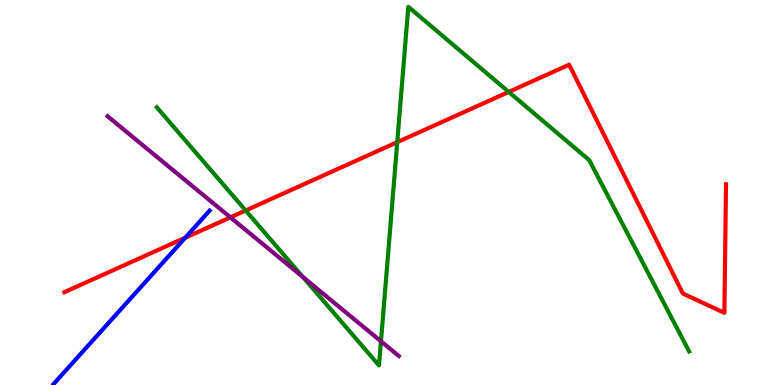[{'lines': ['blue', 'red'], 'intersections': [{'x': 2.39, 'y': 3.83}]}, {'lines': ['green', 'red'], 'intersections': [{'x': 3.17, 'y': 4.53}, {'x': 5.13, 'y': 6.31}, {'x': 6.56, 'y': 7.61}]}, {'lines': ['purple', 'red'], 'intersections': [{'x': 2.97, 'y': 4.35}]}, {'lines': ['blue', 'green'], 'intersections': []}, {'lines': ['blue', 'purple'], 'intersections': []}, {'lines': ['green', 'purple'], 'intersections': [{'x': 3.91, 'y': 2.8}, {'x': 4.92, 'y': 1.14}]}]